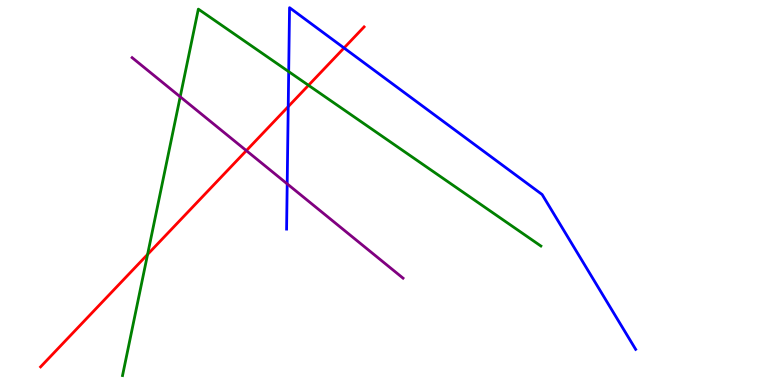[{'lines': ['blue', 'red'], 'intersections': [{'x': 3.72, 'y': 7.23}, {'x': 4.44, 'y': 8.75}]}, {'lines': ['green', 'red'], 'intersections': [{'x': 1.9, 'y': 3.39}, {'x': 3.98, 'y': 7.78}]}, {'lines': ['purple', 'red'], 'intersections': [{'x': 3.18, 'y': 6.09}]}, {'lines': ['blue', 'green'], 'intersections': [{'x': 3.73, 'y': 8.14}]}, {'lines': ['blue', 'purple'], 'intersections': [{'x': 3.71, 'y': 5.22}]}, {'lines': ['green', 'purple'], 'intersections': [{'x': 2.33, 'y': 7.49}]}]